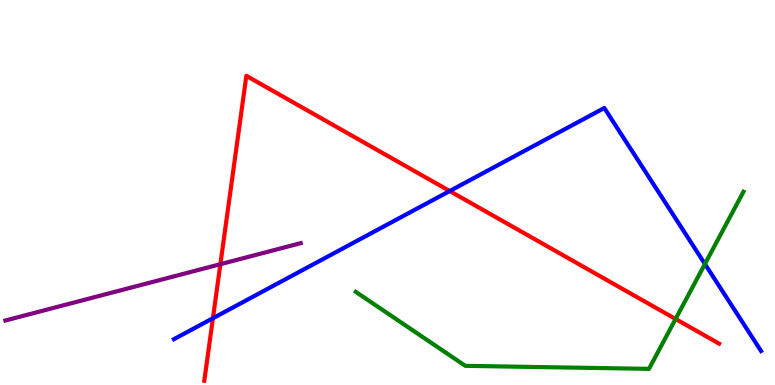[{'lines': ['blue', 'red'], 'intersections': [{'x': 2.75, 'y': 1.73}, {'x': 5.8, 'y': 5.04}]}, {'lines': ['green', 'red'], 'intersections': [{'x': 8.72, 'y': 1.71}]}, {'lines': ['purple', 'red'], 'intersections': [{'x': 2.84, 'y': 3.14}]}, {'lines': ['blue', 'green'], 'intersections': [{'x': 9.1, 'y': 3.14}]}, {'lines': ['blue', 'purple'], 'intersections': []}, {'lines': ['green', 'purple'], 'intersections': []}]